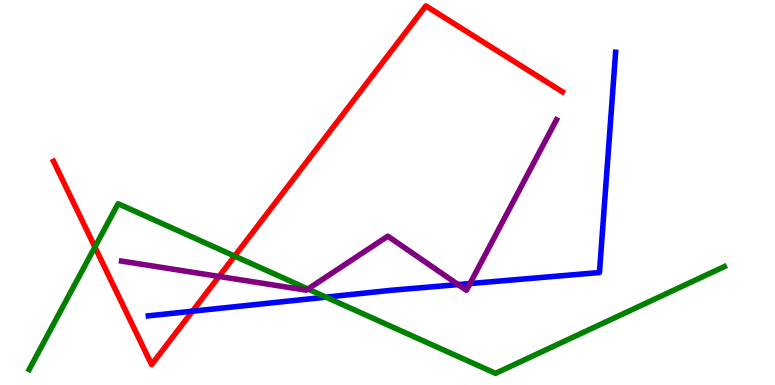[{'lines': ['blue', 'red'], 'intersections': [{'x': 2.48, 'y': 1.92}]}, {'lines': ['green', 'red'], 'intersections': [{'x': 1.22, 'y': 3.58}, {'x': 3.03, 'y': 3.35}]}, {'lines': ['purple', 'red'], 'intersections': [{'x': 2.83, 'y': 2.82}]}, {'lines': ['blue', 'green'], 'intersections': [{'x': 4.21, 'y': 2.28}]}, {'lines': ['blue', 'purple'], 'intersections': [{'x': 5.91, 'y': 2.61}, {'x': 6.06, 'y': 2.63}]}, {'lines': ['green', 'purple'], 'intersections': [{'x': 3.97, 'y': 2.49}]}]